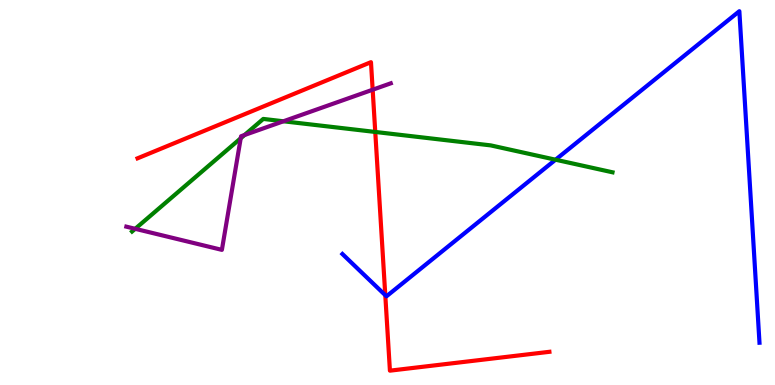[{'lines': ['blue', 'red'], 'intersections': [{'x': 4.97, 'y': 2.33}]}, {'lines': ['green', 'red'], 'intersections': [{'x': 4.84, 'y': 6.57}]}, {'lines': ['purple', 'red'], 'intersections': [{'x': 4.81, 'y': 7.67}]}, {'lines': ['blue', 'green'], 'intersections': [{'x': 7.17, 'y': 5.85}]}, {'lines': ['blue', 'purple'], 'intersections': []}, {'lines': ['green', 'purple'], 'intersections': [{'x': 1.74, 'y': 4.06}, {'x': 3.11, 'y': 6.41}, {'x': 3.16, 'y': 6.49}, {'x': 3.66, 'y': 6.85}]}]